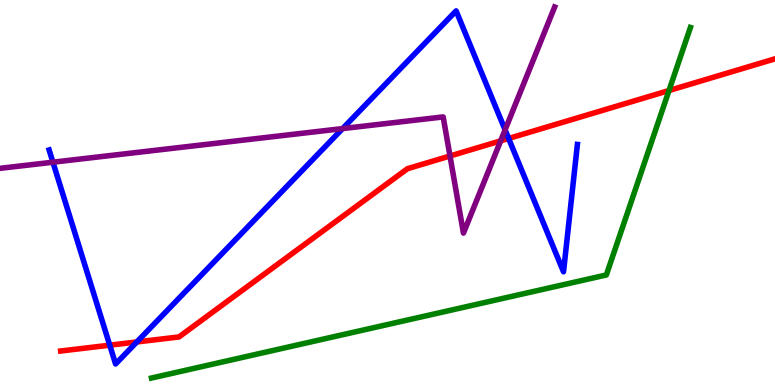[{'lines': ['blue', 'red'], 'intersections': [{'x': 1.42, 'y': 1.03}, {'x': 1.77, 'y': 1.12}, {'x': 6.56, 'y': 6.4}]}, {'lines': ['green', 'red'], 'intersections': [{'x': 8.63, 'y': 7.65}]}, {'lines': ['purple', 'red'], 'intersections': [{'x': 5.81, 'y': 5.95}, {'x': 6.46, 'y': 6.34}]}, {'lines': ['blue', 'green'], 'intersections': []}, {'lines': ['blue', 'purple'], 'intersections': [{'x': 0.683, 'y': 5.79}, {'x': 4.42, 'y': 6.66}, {'x': 6.52, 'y': 6.63}]}, {'lines': ['green', 'purple'], 'intersections': []}]